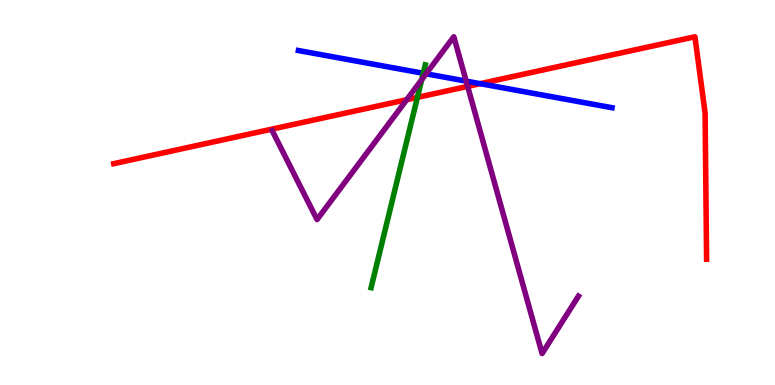[{'lines': ['blue', 'red'], 'intersections': [{'x': 6.2, 'y': 7.83}]}, {'lines': ['green', 'red'], 'intersections': [{'x': 5.39, 'y': 7.47}]}, {'lines': ['purple', 'red'], 'intersections': [{'x': 5.25, 'y': 7.41}, {'x': 6.03, 'y': 7.76}]}, {'lines': ['blue', 'green'], 'intersections': [{'x': 5.46, 'y': 8.1}]}, {'lines': ['blue', 'purple'], 'intersections': [{'x': 5.5, 'y': 8.08}, {'x': 6.02, 'y': 7.89}]}, {'lines': ['green', 'purple'], 'intersections': [{'x': 5.44, 'y': 7.93}]}]